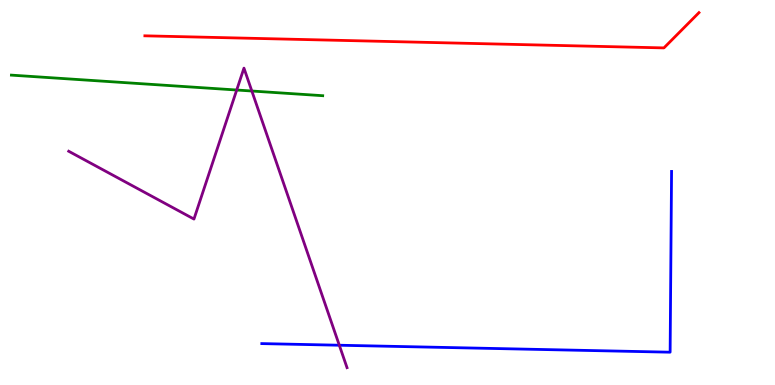[{'lines': ['blue', 'red'], 'intersections': []}, {'lines': ['green', 'red'], 'intersections': []}, {'lines': ['purple', 'red'], 'intersections': []}, {'lines': ['blue', 'green'], 'intersections': []}, {'lines': ['blue', 'purple'], 'intersections': [{'x': 4.38, 'y': 1.03}]}, {'lines': ['green', 'purple'], 'intersections': [{'x': 3.05, 'y': 7.66}, {'x': 3.25, 'y': 7.64}]}]